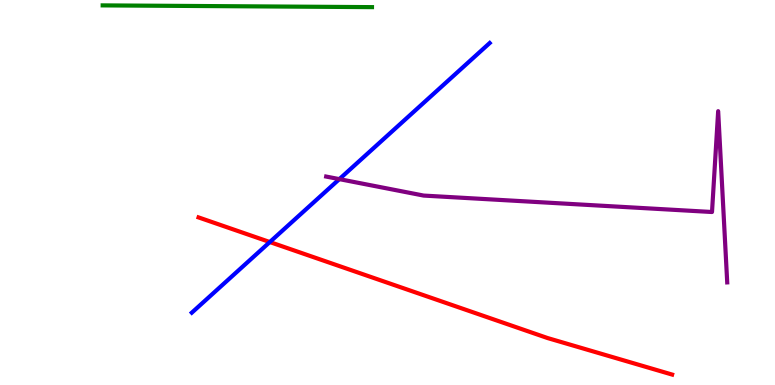[{'lines': ['blue', 'red'], 'intersections': [{'x': 3.48, 'y': 3.71}]}, {'lines': ['green', 'red'], 'intersections': []}, {'lines': ['purple', 'red'], 'intersections': []}, {'lines': ['blue', 'green'], 'intersections': []}, {'lines': ['blue', 'purple'], 'intersections': [{'x': 4.38, 'y': 5.35}]}, {'lines': ['green', 'purple'], 'intersections': []}]